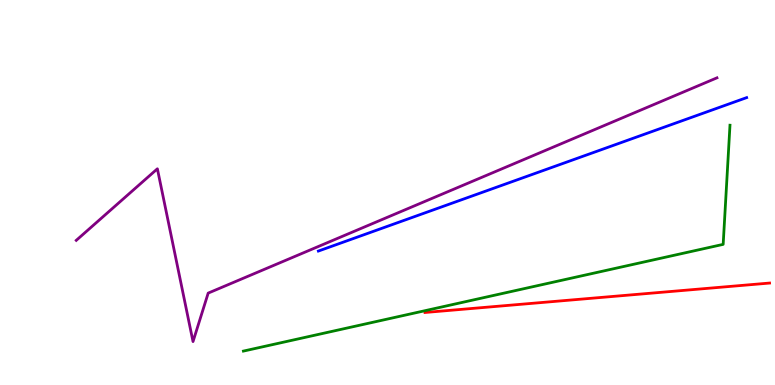[{'lines': ['blue', 'red'], 'intersections': []}, {'lines': ['green', 'red'], 'intersections': []}, {'lines': ['purple', 'red'], 'intersections': []}, {'lines': ['blue', 'green'], 'intersections': []}, {'lines': ['blue', 'purple'], 'intersections': []}, {'lines': ['green', 'purple'], 'intersections': []}]